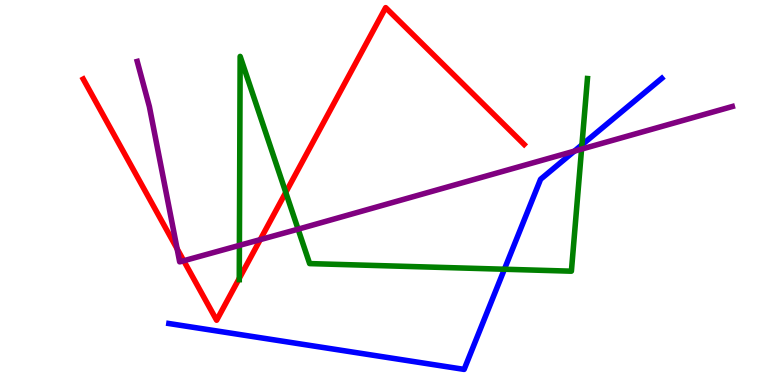[{'lines': ['blue', 'red'], 'intersections': []}, {'lines': ['green', 'red'], 'intersections': [{'x': 3.09, 'y': 2.77}, {'x': 3.69, 'y': 5.0}]}, {'lines': ['purple', 'red'], 'intersections': [{'x': 2.29, 'y': 3.54}, {'x': 2.37, 'y': 3.23}, {'x': 3.36, 'y': 3.78}]}, {'lines': ['blue', 'green'], 'intersections': [{'x': 6.51, 'y': 3.01}, {'x': 7.51, 'y': 6.24}]}, {'lines': ['blue', 'purple'], 'intersections': [{'x': 7.41, 'y': 6.07}]}, {'lines': ['green', 'purple'], 'intersections': [{'x': 3.09, 'y': 3.63}, {'x': 3.85, 'y': 4.05}, {'x': 7.5, 'y': 6.13}]}]